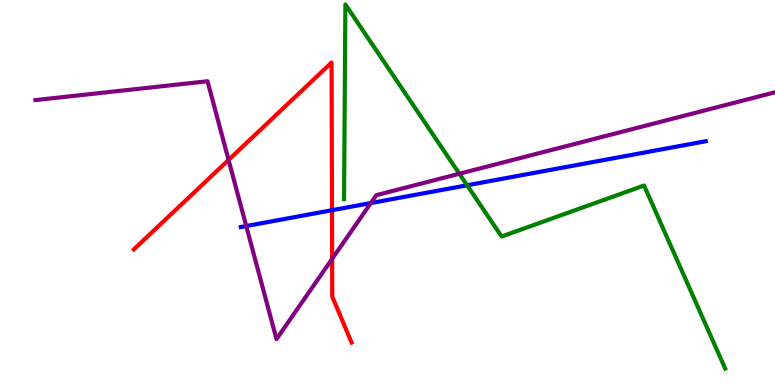[{'lines': ['blue', 'red'], 'intersections': [{'x': 4.28, 'y': 4.54}]}, {'lines': ['green', 'red'], 'intersections': []}, {'lines': ['purple', 'red'], 'intersections': [{'x': 2.95, 'y': 5.85}, {'x': 4.29, 'y': 3.28}]}, {'lines': ['blue', 'green'], 'intersections': [{'x': 6.03, 'y': 5.19}]}, {'lines': ['blue', 'purple'], 'intersections': [{'x': 3.18, 'y': 4.13}, {'x': 4.79, 'y': 4.73}]}, {'lines': ['green', 'purple'], 'intersections': [{'x': 5.93, 'y': 5.49}]}]